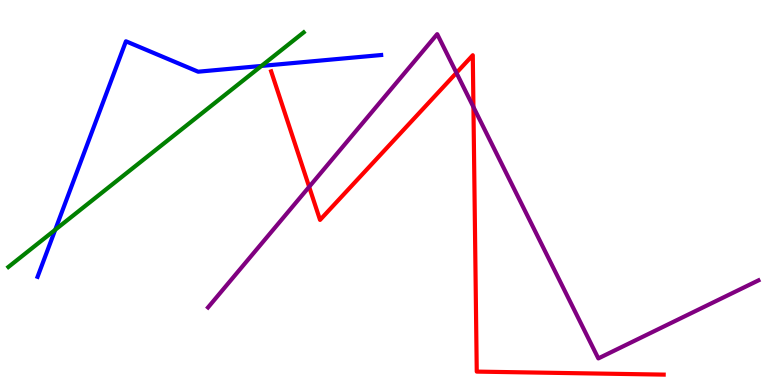[{'lines': ['blue', 'red'], 'intersections': []}, {'lines': ['green', 'red'], 'intersections': []}, {'lines': ['purple', 'red'], 'intersections': [{'x': 3.99, 'y': 5.15}, {'x': 5.89, 'y': 8.11}, {'x': 6.11, 'y': 7.22}]}, {'lines': ['blue', 'green'], 'intersections': [{'x': 0.712, 'y': 4.03}, {'x': 3.37, 'y': 8.29}]}, {'lines': ['blue', 'purple'], 'intersections': []}, {'lines': ['green', 'purple'], 'intersections': []}]